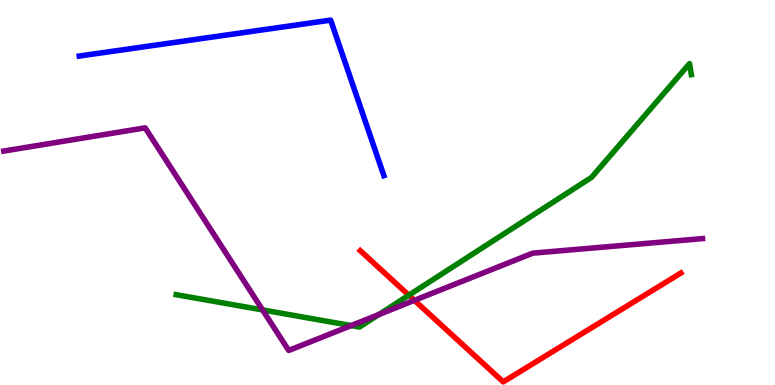[{'lines': ['blue', 'red'], 'intersections': []}, {'lines': ['green', 'red'], 'intersections': [{'x': 5.28, 'y': 2.33}]}, {'lines': ['purple', 'red'], 'intersections': [{'x': 5.35, 'y': 2.2}]}, {'lines': ['blue', 'green'], 'intersections': []}, {'lines': ['blue', 'purple'], 'intersections': []}, {'lines': ['green', 'purple'], 'intersections': [{'x': 3.39, 'y': 1.95}, {'x': 4.53, 'y': 1.54}, {'x': 4.89, 'y': 1.83}]}]